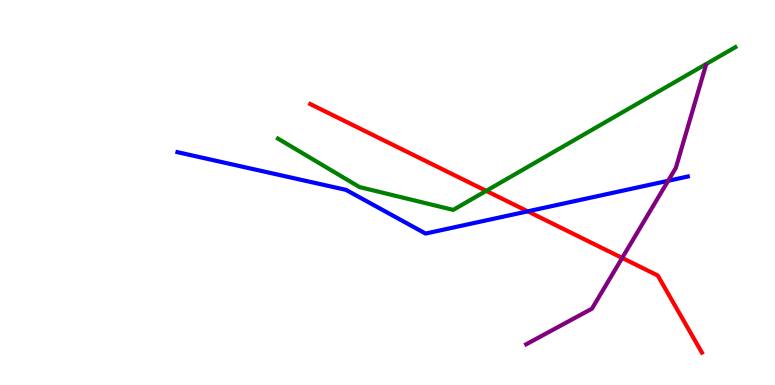[{'lines': ['blue', 'red'], 'intersections': [{'x': 6.81, 'y': 4.51}]}, {'lines': ['green', 'red'], 'intersections': [{'x': 6.27, 'y': 5.04}]}, {'lines': ['purple', 'red'], 'intersections': [{'x': 8.03, 'y': 3.3}]}, {'lines': ['blue', 'green'], 'intersections': []}, {'lines': ['blue', 'purple'], 'intersections': [{'x': 8.62, 'y': 5.3}]}, {'lines': ['green', 'purple'], 'intersections': []}]